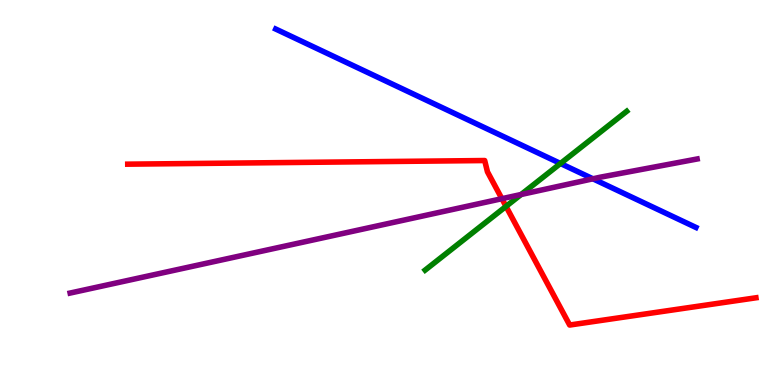[{'lines': ['blue', 'red'], 'intersections': []}, {'lines': ['green', 'red'], 'intersections': [{'x': 6.53, 'y': 4.64}]}, {'lines': ['purple', 'red'], 'intersections': [{'x': 6.48, 'y': 4.84}]}, {'lines': ['blue', 'green'], 'intersections': [{'x': 7.23, 'y': 5.75}]}, {'lines': ['blue', 'purple'], 'intersections': [{'x': 7.65, 'y': 5.36}]}, {'lines': ['green', 'purple'], 'intersections': [{'x': 6.72, 'y': 4.95}]}]